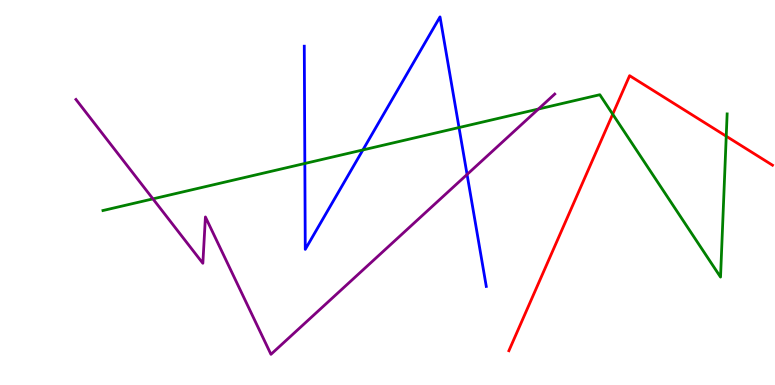[{'lines': ['blue', 'red'], 'intersections': []}, {'lines': ['green', 'red'], 'intersections': [{'x': 7.91, 'y': 7.03}, {'x': 9.37, 'y': 6.46}]}, {'lines': ['purple', 'red'], 'intersections': []}, {'lines': ['blue', 'green'], 'intersections': [{'x': 3.93, 'y': 5.75}, {'x': 4.68, 'y': 6.11}, {'x': 5.92, 'y': 6.69}]}, {'lines': ['blue', 'purple'], 'intersections': [{'x': 6.03, 'y': 5.47}]}, {'lines': ['green', 'purple'], 'intersections': [{'x': 1.97, 'y': 4.83}, {'x': 6.95, 'y': 7.17}]}]